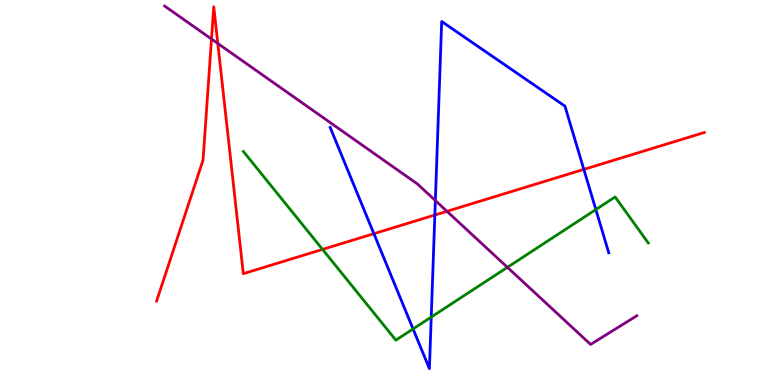[{'lines': ['blue', 'red'], 'intersections': [{'x': 4.82, 'y': 3.93}, {'x': 5.61, 'y': 4.42}, {'x': 7.53, 'y': 5.6}]}, {'lines': ['green', 'red'], 'intersections': [{'x': 4.16, 'y': 3.52}]}, {'lines': ['purple', 'red'], 'intersections': [{'x': 2.73, 'y': 8.99}, {'x': 2.81, 'y': 8.87}, {'x': 5.77, 'y': 4.51}]}, {'lines': ['blue', 'green'], 'intersections': [{'x': 5.33, 'y': 1.46}, {'x': 5.56, 'y': 1.76}, {'x': 7.69, 'y': 4.56}]}, {'lines': ['blue', 'purple'], 'intersections': [{'x': 5.62, 'y': 4.79}]}, {'lines': ['green', 'purple'], 'intersections': [{'x': 6.55, 'y': 3.06}]}]